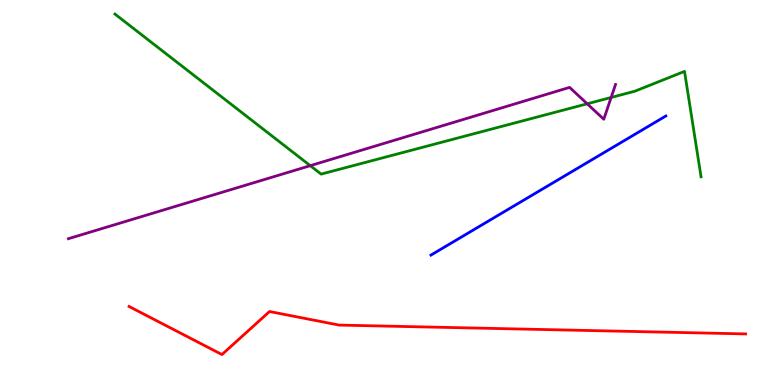[{'lines': ['blue', 'red'], 'intersections': []}, {'lines': ['green', 'red'], 'intersections': []}, {'lines': ['purple', 'red'], 'intersections': []}, {'lines': ['blue', 'green'], 'intersections': []}, {'lines': ['blue', 'purple'], 'intersections': []}, {'lines': ['green', 'purple'], 'intersections': [{'x': 4.0, 'y': 5.7}, {'x': 7.58, 'y': 7.3}, {'x': 7.89, 'y': 7.47}]}]